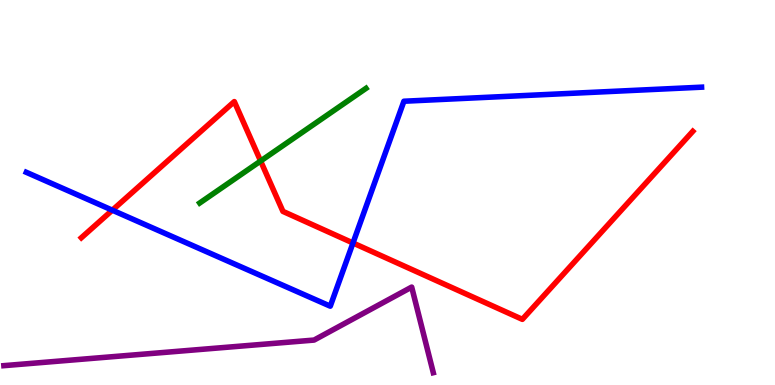[{'lines': ['blue', 'red'], 'intersections': [{'x': 1.45, 'y': 4.54}, {'x': 4.55, 'y': 3.69}]}, {'lines': ['green', 'red'], 'intersections': [{'x': 3.36, 'y': 5.82}]}, {'lines': ['purple', 'red'], 'intersections': []}, {'lines': ['blue', 'green'], 'intersections': []}, {'lines': ['blue', 'purple'], 'intersections': []}, {'lines': ['green', 'purple'], 'intersections': []}]